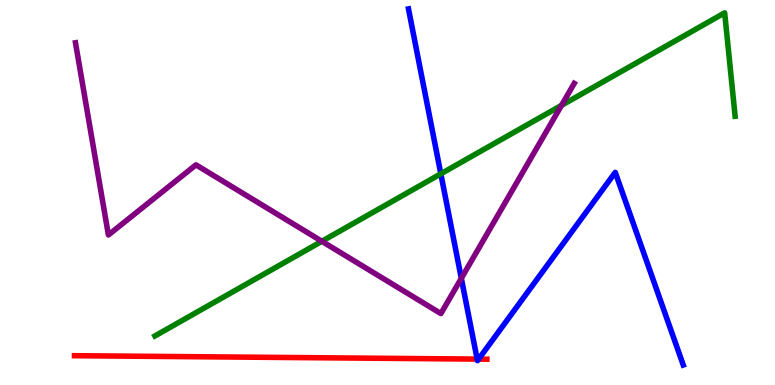[{'lines': ['blue', 'red'], 'intersections': [{'x': 6.16, 'y': 0.673}, {'x': 6.18, 'y': 0.673}]}, {'lines': ['green', 'red'], 'intersections': []}, {'lines': ['purple', 'red'], 'intersections': []}, {'lines': ['blue', 'green'], 'intersections': [{'x': 5.69, 'y': 5.49}]}, {'lines': ['blue', 'purple'], 'intersections': [{'x': 5.95, 'y': 2.77}]}, {'lines': ['green', 'purple'], 'intersections': [{'x': 4.15, 'y': 3.73}, {'x': 7.25, 'y': 7.26}]}]